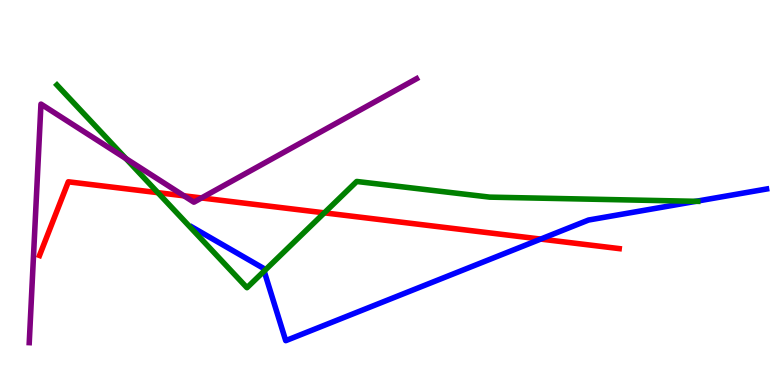[{'lines': ['blue', 'red'], 'intersections': [{'x': 6.98, 'y': 3.79}]}, {'lines': ['green', 'red'], 'intersections': [{'x': 2.04, 'y': 5.0}, {'x': 4.18, 'y': 4.47}]}, {'lines': ['purple', 'red'], 'intersections': [{'x': 2.37, 'y': 4.91}, {'x': 2.6, 'y': 4.86}]}, {'lines': ['blue', 'green'], 'intersections': [{'x': 3.41, 'y': 2.96}, {'x': 8.98, 'y': 4.77}]}, {'lines': ['blue', 'purple'], 'intersections': []}, {'lines': ['green', 'purple'], 'intersections': [{'x': 1.62, 'y': 5.88}]}]